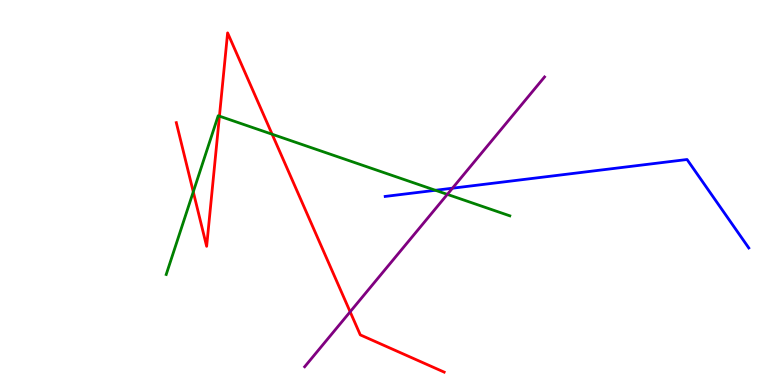[{'lines': ['blue', 'red'], 'intersections': []}, {'lines': ['green', 'red'], 'intersections': [{'x': 2.49, 'y': 5.02}, {'x': 2.83, 'y': 6.98}, {'x': 3.51, 'y': 6.51}]}, {'lines': ['purple', 'red'], 'intersections': [{'x': 4.52, 'y': 1.9}]}, {'lines': ['blue', 'green'], 'intersections': [{'x': 5.62, 'y': 5.06}]}, {'lines': ['blue', 'purple'], 'intersections': [{'x': 5.84, 'y': 5.11}]}, {'lines': ['green', 'purple'], 'intersections': [{'x': 5.77, 'y': 4.95}]}]